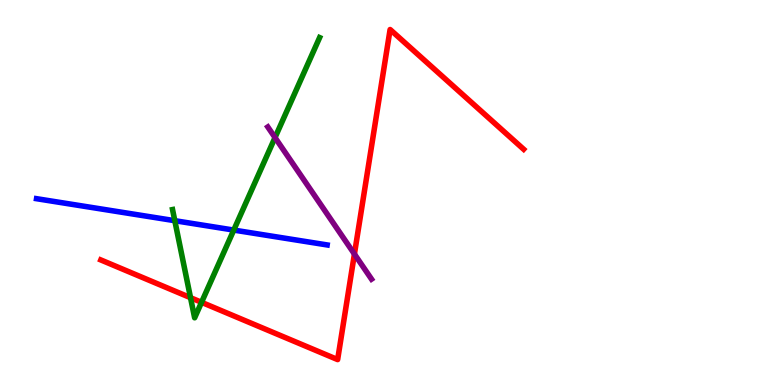[{'lines': ['blue', 'red'], 'intersections': []}, {'lines': ['green', 'red'], 'intersections': [{'x': 2.46, 'y': 2.27}, {'x': 2.6, 'y': 2.15}]}, {'lines': ['purple', 'red'], 'intersections': [{'x': 4.57, 'y': 3.4}]}, {'lines': ['blue', 'green'], 'intersections': [{'x': 2.26, 'y': 4.27}, {'x': 3.02, 'y': 4.02}]}, {'lines': ['blue', 'purple'], 'intersections': []}, {'lines': ['green', 'purple'], 'intersections': [{'x': 3.55, 'y': 6.43}]}]